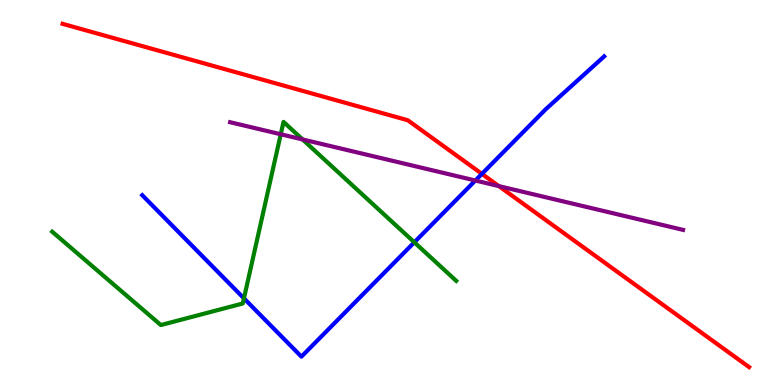[{'lines': ['blue', 'red'], 'intersections': [{'x': 6.22, 'y': 5.48}]}, {'lines': ['green', 'red'], 'intersections': []}, {'lines': ['purple', 'red'], 'intersections': [{'x': 6.44, 'y': 5.17}]}, {'lines': ['blue', 'green'], 'intersections': [{'x': 3.15, 'y': 2.25}, {'x': 5.35, 'y': 3.71}]}, {'lines': ['blue', 'purple'], 'intersections': [{'x': 6.13, 'y': 5.31}]}, {'lines': ['green', 'purple'], 'intersections': [{'x': 3.62, 'y': 6.51}, {'x': 3.9, 'y': 6.38}]}]